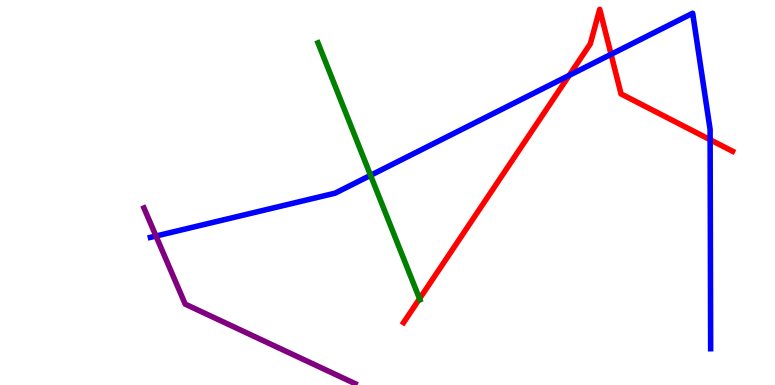[{'lines': ['blue', 'red'], 'intersections': [{'x': 7.34, 'y': 8.04}, {'x': 7.88, 'y': 8.59}, {'x': 9.16, 'y': 6.37}]}, {'lines': ['green', 'red'], 'intersections': [{'x': 5.41, 'y': 2.24}]}, {'lines': ['purple', 'red'], 'intersections': []}, {'lines': ['blue', 'green'], 'intersections': [{'x': 4.78, 'y': 5.45}]}, {'lines': ['blue', 'purple'], 'intersections': [{'x': 2.01, 'y': 3.87}]}, {'lines': ['green', 'purple'], 'intersections': []}]